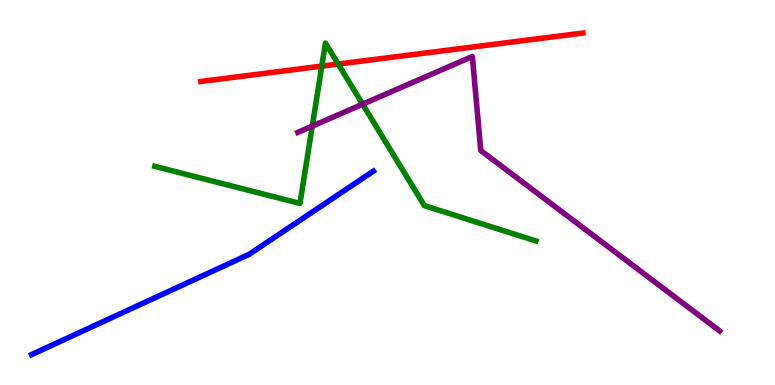[{'lines': ['blue', 'red'], 'intersections': []}, {'lines': ['green', 'red'], 'intersections': [{'x': 4.15, 'y': 8.28}, {'x': 4.36, 'y': 8.34}]}, {'lines': ['purple', 'red'], 'intersections': []}, {'lines': ['blue', 'green'], 'intersections': []}, {'lines': ['blue', 'purple'], 'intersections': []}, {'lines': ['green', 'purple'], 'intersections': [{'x': 4.03, 'y': 6.72}, {'x': 4.68, 'y': 7.29}]}]